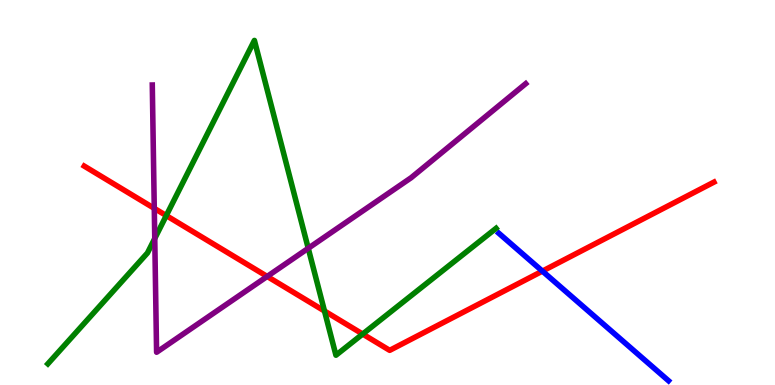[{'lines': ['blue', 'red'], 'intersections': [{'x': 7.0, 'y': 2.96}]}, {'lines': ['green', 'red'], 'intersections': [{'x': 2.15, 'y': 4.4}, {'x': 4.19, 'y': 1.92}, {'x': 4.68, 'y': 1.32}]}, {'lines': ['purple', 'red'], 'intersections': [{'x': 1.99, 'y': 4.59}, {'x': 3.45, 'y': 2.82}]}, {'lines': ['blue', 'green'], 'intersections': []}, {'lines': ['blue', 'purple'], 'intersections': []}, {'lines': ['green', 'purple'], 'intersections': [{'x': 2.0, 'y': 3.81}, {'x': 3.98, 'y': 3.55}]}]